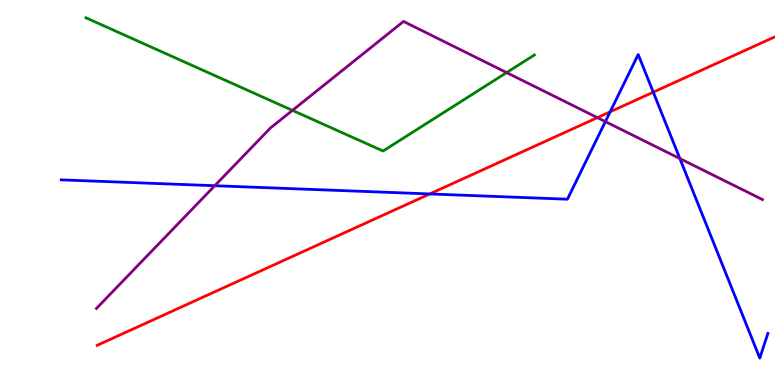[{'lines': ['blue', 'red'], 'intersections': [{'x': 5.54, 'y': 4.96}, {'x': 7.87, 'y': 7.1}, {'x': 8.43, 'y': 7.61}]}, {'lines': ['green', 'red'], 'intersections': []}, {'lines': ['purple', 'red'], 'intersections': [{'x': 7.71, 'y': 6.94}]}, {'lines': ['blue', 'green'], 'intersections': []}, {'lines': ['blue', 'purple'], 'intersections': [{'x': 2.77, 'y': 5.18}, {'x': 7.81, 'y': 6.84}, {'x': 8.77, 'y': 5.88}]}, {'lines': ['green', 'purple'], 'intersections': [{'x': 3.77, 'y': 7.13}, {'x': 6.54, 'y': 8.11}]}]